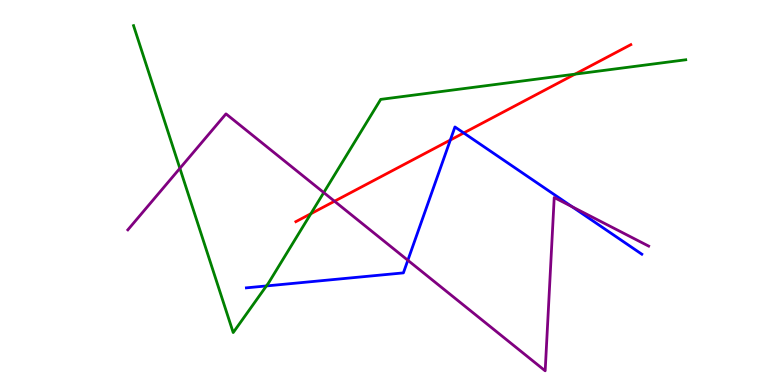[{'lines': ['blue', 'red'], 'intersections': [{'x': 5.81, 'y': 6.36}, {'x': 5.98, 'y': 6.55}]}, {'lines': ['green', 'red'], 'intersections': [{'x': 4.01, 'y': 4.45}, {'x': 7.42, 'y': 8.07}]}, {'lines': ['purple', 'red'], 'intersections': [{'x': 4.32, 'y': 4.77}]}, {'lines': ['blue', 'green'], 'intersections': [{'x': 3.44, 'y': 2.57}]}, {'lines': ['blue', 'purple'], 'intersections': [{'x': 5.26, 'y': 3.24}, {'x': 7.38, 'y': 4.63}]}, {'lines': ['green', 'purple'], 'intersections': [{'x': 2.32, 'y': 5.63}, {'x': 4.18, 'y': 5.0}]}]